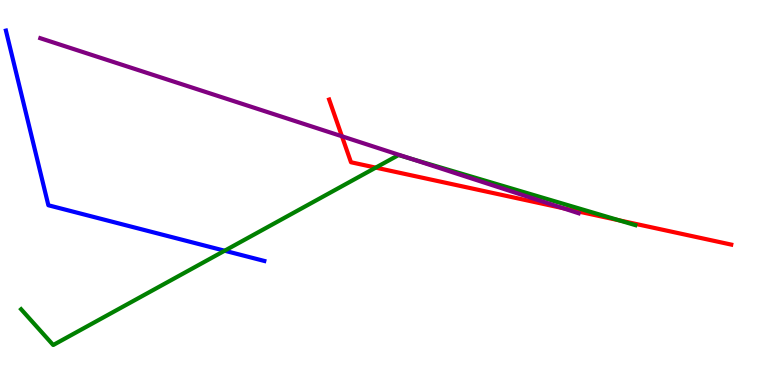[{'lines': ['blue', 'red'], 'intersections': []}, {'lines': ['green', 'red'], 'intersections': [{'x': 4.85, 'y': 5.65}, {'x': 7.99, 'y': 4.28}]}, {'lines': ['purple', 'red'], 'intersections': [{'x': 4.41, 'y': 6.46}, {'x': 7.27, 'y': 4.59}]}, {'lines': ['blue', 'green'], 'intersections': [{'x': 2.9, 'y': 3.49}]}, {'lines': ['blue', 'purple'], 'intersections': []}, {'lines': ['green', 'purple'], 'intersections': [{'x': 5.3, 'y': 5.88}]}]